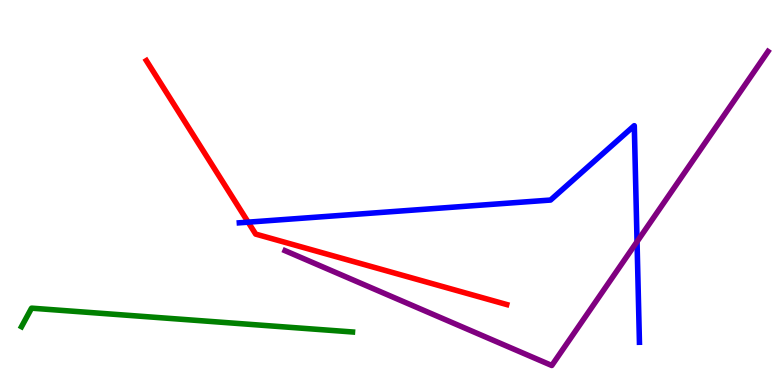[{'lines': ['blue', 'red'], 'intersections': [{'x': 3.2, 'y': 4.23}]}, {'lines': ['green', 'red'], 'intersections': []}, {'lines': ['purple', 'red'], 'intersections': []}, {'lines': ['blue', 'green'], 'intersections': []}, {'lines': ['blue', 'purple'], 'intersections': [{'x': 8.22, 'y': 3.72}]}, {'lines': ['green', 'purple'], 'intersections': []}]